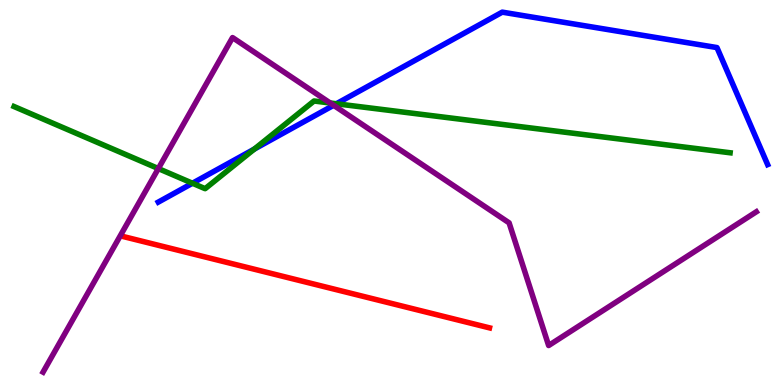[{'lines': ['blue', 'red'], 'intersections': []}, {'lines': ['green', 'red'], 'intersections': []}, {'lines': ['purple', 'red'], 'intersections': []}, {'lines': ['blue', 'green'], 'intersections': [{'x': 2.48, 'y': 5.24}, {'x': 3.28, 'y': 6.13}, {'x': 4.34, 'y': 7.3}]}, {'lines': ['blue', 'purple'], 'intersections': [{'x': 4.3, 'y': 7.27}]}, {'lines': ['green', 'purple'], 'intersections': [{'x': 2.04, 'y': 5.62}, {'x': 4.26, 'y': 7.32}]}]